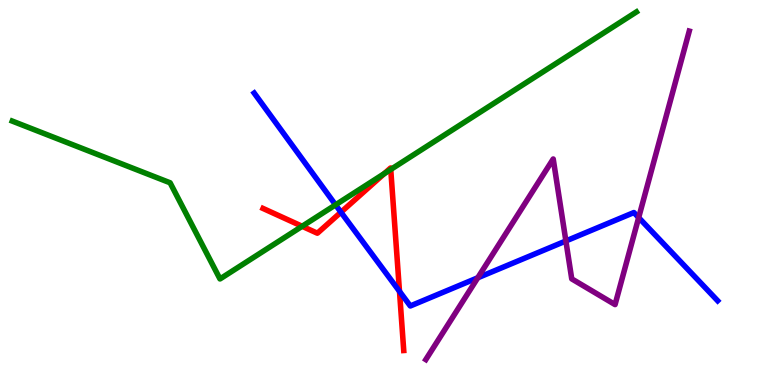[{'lines': ['blue', 'red'], 'intersections': [{'x': 4.4, 'y': 4.49}, {'x': 5.15, 'y': 2.43}]}, {'lines': ['green', 'red'], 'intersections': [{'x': 3.9, 'y': 4.12}, {'x': 4.96, 'y': 5.49}, {'x': 5.04, 'y': 5.6}]}, {'lines': ['purple', 'red'], 'intersections': []}, {'lines': ['blue', 'green'], 'intersections': [{'x': 4.33, 'y': 4.68}]}, {'lines': ['blue', 'purple'], 'intersections': [{'x': 6.16, 'y': 2.79}, {'x': 7.3, 'y': 3.74}, {'x': 8.24, 'y': 4.35}]}, {'lines': ['green', 'purple'], 'intersections': []}]